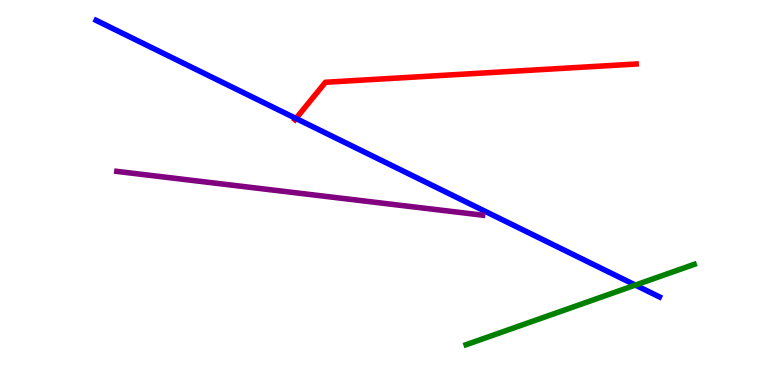[{'lines': ['blue', 'red'], 'intersections': [{'x': 3.82, 'y': 6.92}]}, {'lines': ['green', 'red'], 'intersections': []}, {'lines': ['purple', 'red'], 'intersections': []}, {'lines': ['blue', 'green'], 'intersections': [{'x': 8.2, 'y': 2.6}]}, {'lines': ['blue', 'purple'], 'intersections': []}, {'lines': ['green', 'purple'], 'intersections': []}]